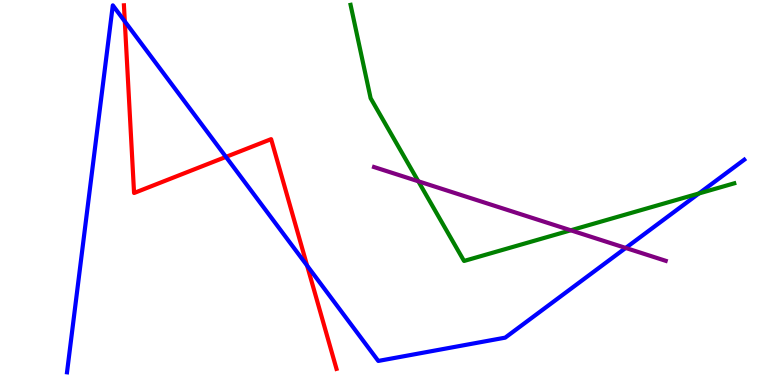[{'lines': ['blue', 'red'], 'intersections': [{'x': 1.61, 'y': 9.44}, {'x': 2.92, 'y': 5.92}, {'x': 3.96, 'y': 3.1}]}, {'lines': ['green', 'red'], 'intersections': []}, {'lines': ['purple', 'red'], 'intersections': []}, {'lines': ['blue', 'green'], 'intersections': [{'x': 9.02, 'y': 4.97}]}, {'lines': ['blue', 'purple'], 'intersections': [{'x': 8.07, 'y': 3.56}]}, {'lines': ['green', 'purple'], 'intersections': [{'x': 5.4, 'y': 5.29}, {'x': 7.36, 'y': 4.02}]}]